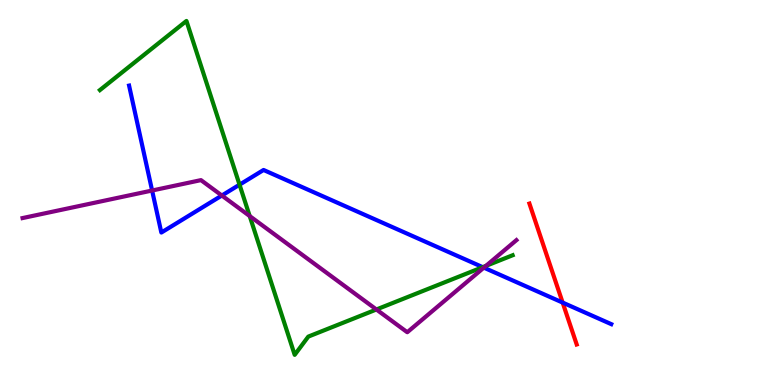[{'lines': ['blue', 'red'], 'intersections': [{'x': 7.26, 'y': 2.14}]}, {'lines': ['green', 'red'], 'intersections': []}, {'lines': ['purple', 'red'], 'intersections': []}, {'lines': ['blue', 'green'], 'intersections': [{'x': 3.09, 'y': 5.2}, {'x': 6.23, 'y': 3.06}]}, {'lines': ['blue', 'purple'], 'intersections': [{'x': 1.96, 'y': 5.05}, {'x': 2.86, 'y': 4.92}, {'x': 6.24, 'y': 3.05}]}, {'lines': ['green', 'purple'], 'intersections': [{'x': 3.22, 'y': 4.39}, {'x': 4.86, 'y': 1.96}, {'x': 6.27, 'y': 3.09}]}]